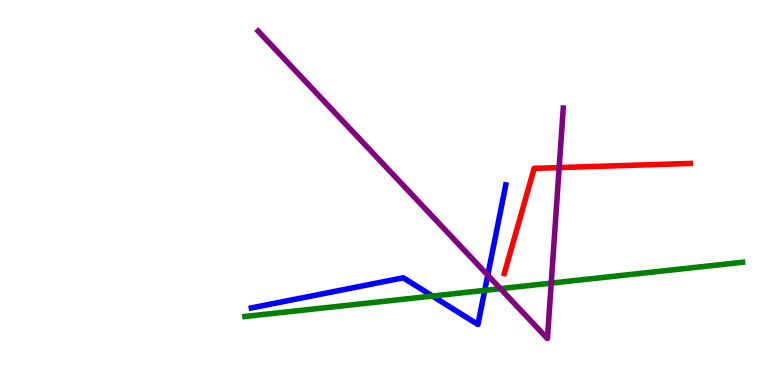[{'lines': ['blue', 'red'], 'intersections': []}, {'lines': ['green', 'red'], 'intersections': []}, {'lines': ['purple', 'red'], 'intersections': [{'x': 7.22, 'y': 5.65}]}, {'lines': ['blue', 'green'], 'intersections': [{'x': 5.58, 'y': 2.31}, {'x': 6.25, 'y': 2.46}]}, {'lines': ['blue', 'purple'], 'intersections': [{'x': 6.29, 'y': 2.85}]}, {'lines': ['green', 'purple'], 'intersections': [{'x': 6.46, 'y': 2.5}, {'x': 7.11, 'y': 2.65}]}]